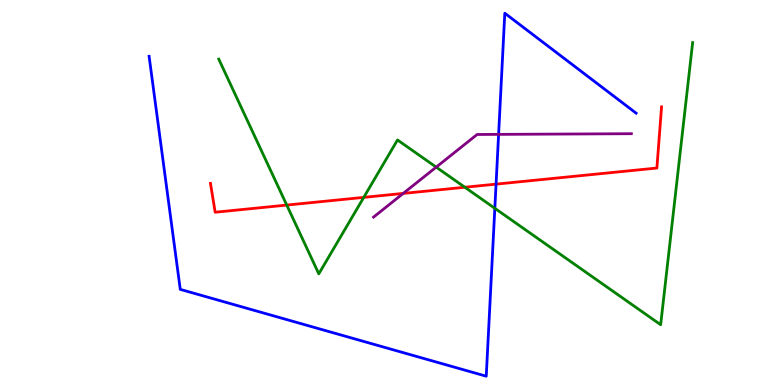[{'lines': ['blue', 'red'], 'intersections': [{'x': 6.4, 'y': 5.22}]}, {'lines': ['green', 'red'], 'intersections': [{'x': 3.7, 'y': 4.67}, {'x': 4.69, 'y': 4.87}, {'x': 6.0, 'y': 5.14}]}, {'lines': ['purple', 'red'], 'intersections': [{'x': 5.2, 'y': 4.98}]}, {'lines': ['blue', 'green'], 'intersections': [{'x': 6.38, 'y': 4.59}]}, {'lines': ['blue', 'purple'], 'intersections': [{'x': 6.43, 'y': 6.51}]}, {'lines': ['green', 'purple'], 'intersections': [{'x': 5.63, 'y': 5.66}]}]